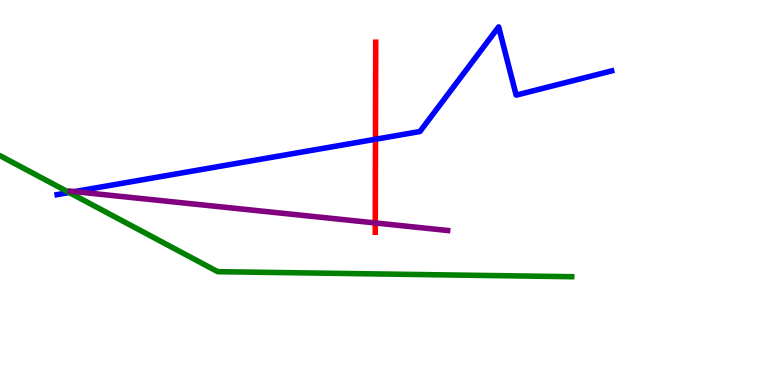[{'lines': ['blue', 'red'], 'intersections': [{'x': 4.84, 'y': 6.38}]}, {'lines': ['green', 'red'], 'intersections': []}, {'lines': ['purple', 'red'], 'intersections': [{'x': 4.84, 'y': 4.21}]}, {'lines': ['blue', 'green'], 'intersections': [{'x': 0.893, 'y': 5.0}]}, {'lines': ['blue', 'purple'], 'intersections': [{'x': 0.962, 'y': 5.02}]}, {'lines': ['green', 'purple'], 'intersections': []}]